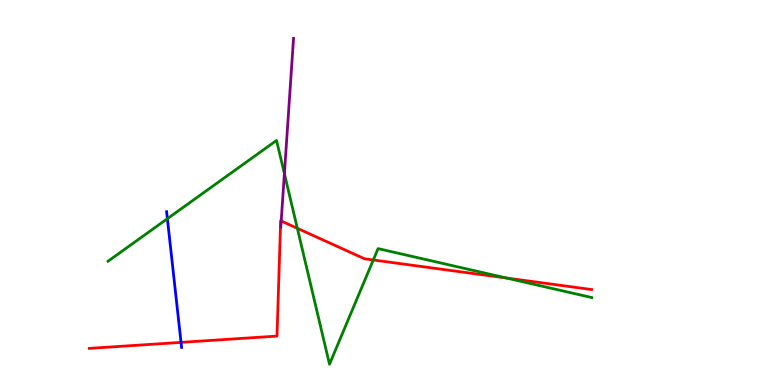[{'lines': ['blue', 'red'], 'intersections': [{'x': 2.34, 'y': 1.11}]}, {'lines': ['green', 'red'], 'intersections': [{'x': 3.84, 'y': 4.07}, {'x': 4.82, 'y': 3.25}, {'x': 6.54, 'y': 2.78}]}, {'lines': ['purple', 'red'], 'intersections': [{'x': 3.63, 'y': 4.26}]}, {'lines': ['blue', 'green'], 'intersections': [{'x': 2.16, 'y': 4.32}]}, {'lines': ['blue', 'purple'], 'intersections': []}, {'lines': ['green', 'purple'], 'intersections': [{'x': 3.67, 'y': 5.49}]}]